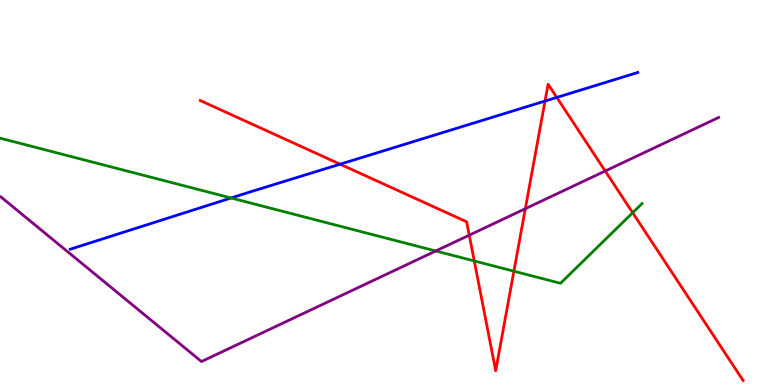[{'lines': ['blue', 'red'], 'intersections': [{'x': 4.39, 'y': 5.74}, {'x': 7.03, 'y': 7.37}, {'x': 7.18, 'y': 7.47}]}, {'lines': ['green', 'red'], 'intersections': [{'x': 6.12, 'y': 3.22}, {'x': 6.63, 'y': 2.96}, {'x': 8.16, 'y': 4.47}]}, {'lines': ['purple', 'red'], 'intersections': [{'x': 6.05, 'y': 3.89}, {'x': 6.78, 'y': 4.58}, {'x': 7.81, 'y': 5.56}]}, {'lines': ['blue', 'green'], 'intersections': [{'x': 2.98, 'y': 4.86}]}, {'lines': ['blue', 'purple'], 'intersections': []}, {'lines': ['green', 'purple'], 'intersections': [{'x': 5.62, 'y': 3.48}]}]